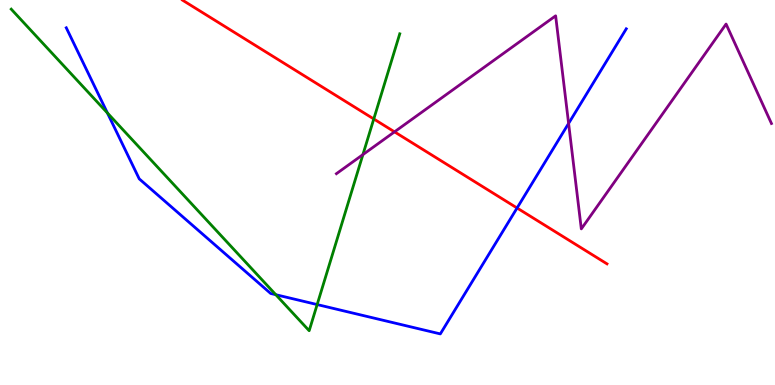[{'lines': ['blue', 'red'], 'intersections': [{'x': 6.67, 'y': 4.6}]}, {'lines': ['green', 'red'], 'intersections': [{'x': 4.82, 'y': 6.91}]}, {'lines': ['purple', 'red'], 'intersections': [{'x': 5.09, 'y': 6.58}]}, {'lines': ['blue', 'green'], 'intersections': [{'x': 1.39, 'y': 7.07}, {'x': 3.56, 'y': 2.35}, {'x': 4.09, 'y': 2.09}]}, {'lines': ['blue', 'purple'], 'intersections': [{'x': 7.34, 'y': 6.79}]}, {'lines': ['green', 'purple'], 'intersections': [{'x': 4.68, 'y': 5.98}]}]